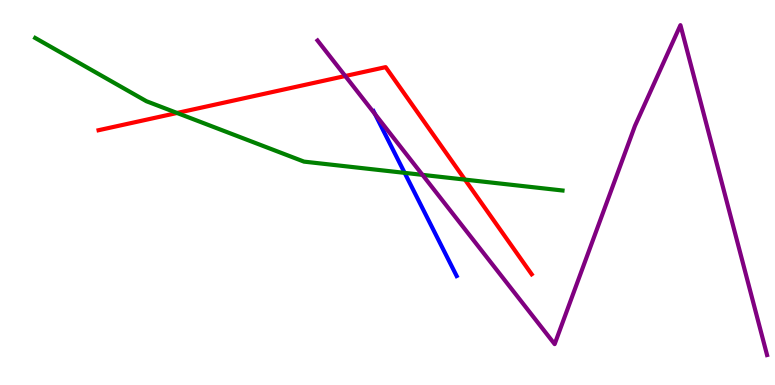[{'lines': ['blue', 'red'], 'intersections': []}, {'lines': ['green', 'red'], 'intersections': [{'x': 2.28, 'y': 7.07}, {'x': 6.0, 'y': 5.34}]}, {'lines': ['purple', 'red'], 'intersections': [{'x': 4.45, 'y': 8.03}]}, {'lines': ['blue', 'green'], 'intersections': [{'x': 5.22, 'y': 5.51}]}, {'lines': ['blue', 'purple'], 'intersections': [{'x': 4.84, 'y': 7.04}]}, {'lines': ['green', 'purple'], 'intersections': [{'x': 5.45, 'y': 5.46}]}]